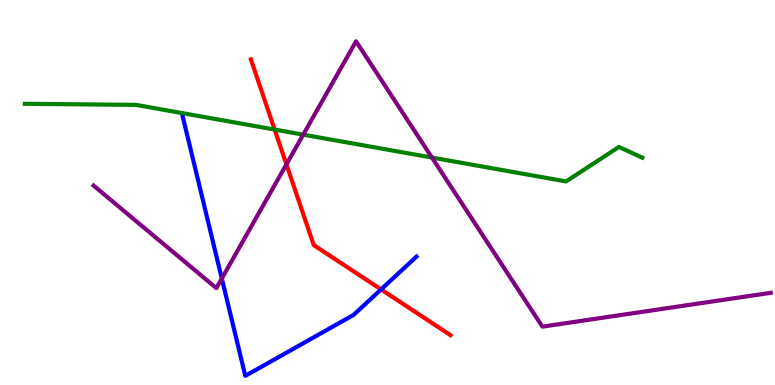[{'lines': ['blue', 'red'], 'intersections': [{'x': 4.92, 'y': 2.48}]}, {'lines': ['green', 'red'], 'intersections': [{'x': 3.54, 'y': 6.63}]}, {'lines': ['purple', 'red'], 'intersections': [{'x': 3.7, 'y': 5.73}]}, {'lines': ['blue', 'green'], 'intersections': []}, {'lines': ['blue', 'purple'], 'intersections': [{'x': 2.86, 'y': 2.77}]}, {'lines': ['green', 'purple'], 'intersections': [{'x': 3.91, 'y': 6.5}, {'x': 5.57, 'y': 5.91}]}]